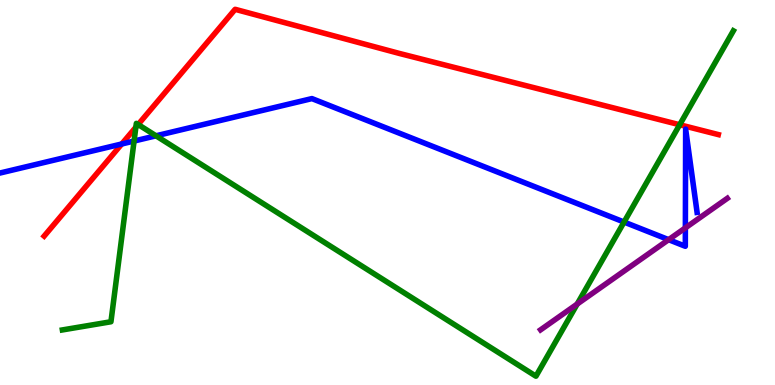[{'lines': ['blue', 'red'], 'intersections': [{'x': 1.57, 'y': 6.26}]}, {'lines': ['green', 'red'], 'intersections': [{'x': 1.75, 'y': 6.7}, {'x': 1.78, 'y': 6.77}, {'x': 8.77, 'y': 6.76}]}, {'lines': ['purple', 'red'], 'intersections': []}, {'lines': ['blue', 'green'], 'intersections': [{'x': 1.73, 'y': 6.34}, {'x': 2.01, 'y': 6.47}, {'x': 8.05, 'y': 4.23}]}, {'lines': ['blue', 'purple'], 'intersections': [{'x': 8.63, 'y': 3.77}, {'x': 8.84, 'y': 4.08}]}, {'lines': ['green', 'purple'], 'intersections': [{'x': 7.45, 'y': 2.1}]}]